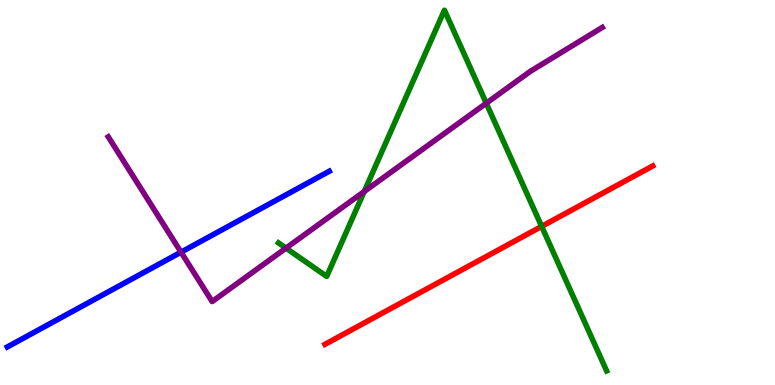[{'lines': ['blue', 'red'], 'intersections': []}, {'lines': ['green', 'red'], 'intersections': [{'x': 6.99, 'y': 4.12}]}, {'lines': ['purple', 'red'], 'intersections': []}, {'lines': ['blue', 'green'], 'intersections': []}, {'lines': ['blue', 'purple'], 'intersections': [{'x': 2.34, 'y': 3.45}]}, {'lines': ['green', 'purple'], 'intersections': [{'x': 3.69, 'y': 3.56}, {'x': 4.7, 'y': 5.03}, {'x': 6.27, 'y': 7.32}]}]